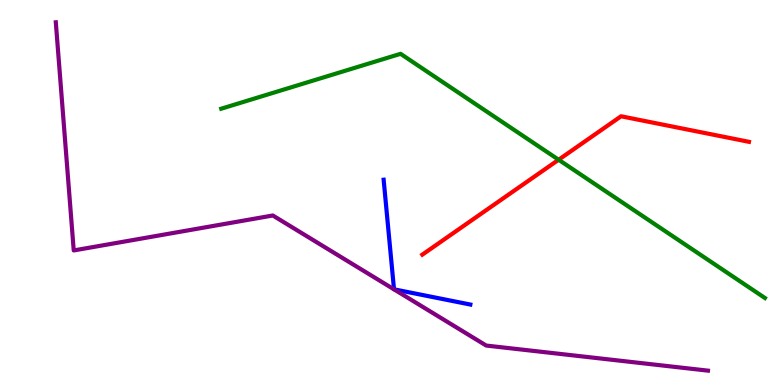[{'lines': ['blue', 'red'], 'intersections': []}, {'lines': ['green', 'red'], 'intersections': [{'x': 7.21, 'y': 5.85}]}, {'lines': ['purple', 'red'], 'intersections': []}, {'lines': ['blue', 'green'], 'intersections': []}, {'lines': ['blue', 'purple'], 'intersections': []}, {'lines': ['green', 'purple'], 'intersections': []}]